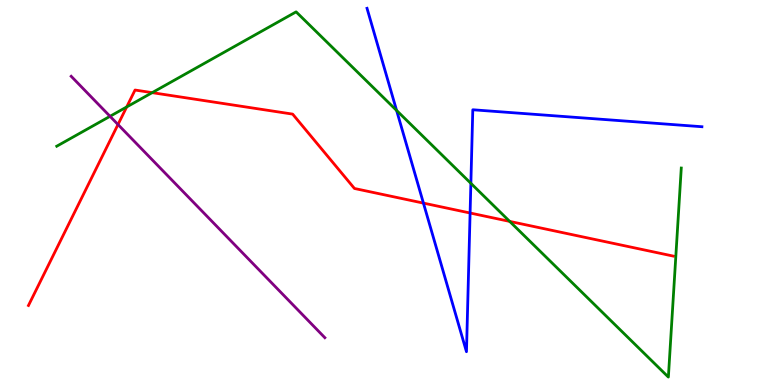[{'lines': ['blue', 'red'], 'intersections': [{'x': 5.46, 'y': 4.72}, {'x': 6.07, 'y': 4.47}]}, {'lines': ['green', 'red'], 'intersections': [{'x': 1.63, 'y': 7.22}, {'x': 1.96, 'y': 7.59}, {'x': 6.58, 'y': 4.25}]}, {'lines': ['purple', 'red'], 'intersections': [{'x': 1.52, 'y': 6.77}]}, {'lines': ['blue', 'green'], 'intersections': [{'x': 5.12, 'y': 7.13}, {'x': 6.08, 'y': 5.24}]}, {'lines': ['blue', 'purple'], 'intersections': []}, {'lines': ['green', 'purple'], 'intersections': [{'x': 1.42, 'y': 6.98}]}]